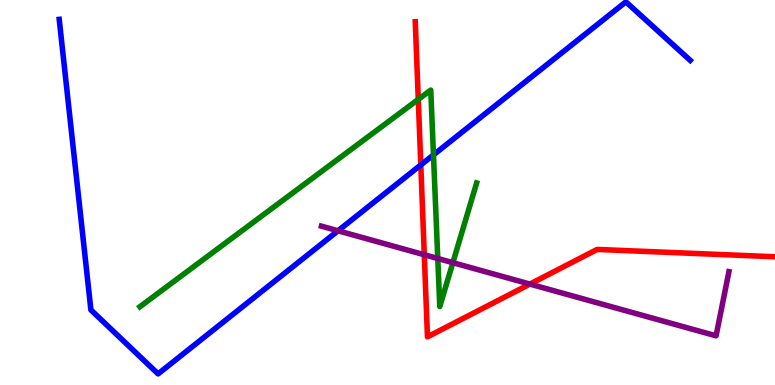[{'lines': ['blue', 'red'], 'intersections': [{'x': 5.43, 'y': 5.72}]}, {'lines': ['green', 'red'], 'intersections': [{'x': 5.4, 'y': 7.42}]}, {'lines': ['purple', 'red'], 'intersections': [{'x': 5.47, 'y': 3.38}, {'x': 6.84, 'y': 2.62}]}, {'lines': ['blue', 'green'], 'intersections': [{'x': 5.59, 'y': 5.98}]}, {'lines': ['blue', 'purple'], 'intersections': [{'x': 4.36, 'y': 4.01}]}, {'lines': ['green', 'purple'], 'intersections': [{'x': 5.65, 'y': 3.29}, {'x': 5.84, 'y': 3.18}]}]